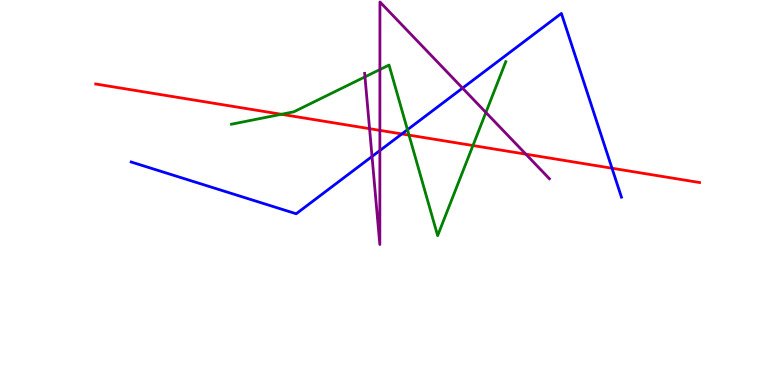[{'lines': ['blue', 'red'], 'intersections': [{'x': 5.19, 'y': 6.52}, {'x': 7.9, 'y': 5.63}]}, {'lines': ['green', 'red'], 'intersections': [{'x': 3.63, 'y': 7.03}, {'x': 5.28, 'y': 6.49}, {'x': 6.1, 'y': 6.22}]}, {'lines': ['purple', 'red'], 'intersections': [{'x': 4.77, 'y': 6.66}, {'x': 4.9, 'y': 6.61}, {'x': 6.79, 'y': 6.0}]}, {'lines': ['blue', 'green'], 'intersections': [{'x': 5.26, 'y': 6.63}]}, {'lines': ['blue', 'purple'], 'intersections': [{'x': 4.8, 'y': 5.94}, {'x': 4.9, 'y': 6.09}, {'x': 5.97, 'y': 7.71}]}, {'lines': ['green', 'purple'], 'intersections': [{'x': 4.71, 'y': 8.0}, {'x': 4.9, 'y': 8.19}, {'x': 6.27, 'y': 7.08}]}]